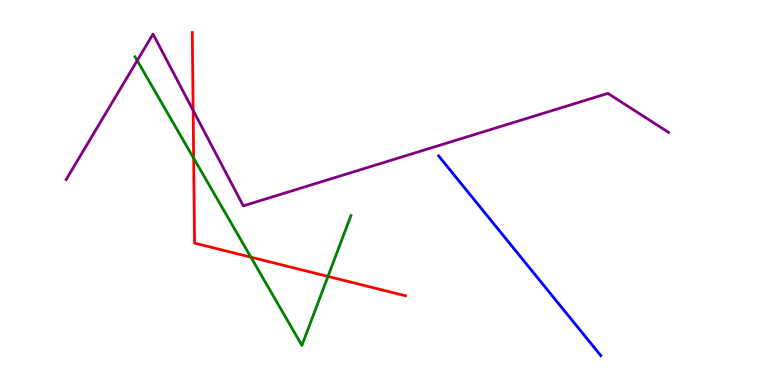[{'lines': ['blue', 'red'], 'intersections': []}, {'lines': ['green', 'red'], 'intersections': [{'x': 2.5, 'y': 5.89}, {'x': 3.24, 'y': 3.32}, {'x': 4.23, 'y': 2.82}]}, {'lines': ['purple', 'red'], 'intersections': [{'x': 2.49, 'y': 7.13}]}, {'lines': ['blue', 'green'], 'intersections': []}, {'lines': ['blue', 'purple'], 'intersections': []}, {'lines': ['green', 'purple'], 'intersections': [{'x': 1.77, 'y': 8.43}]}]